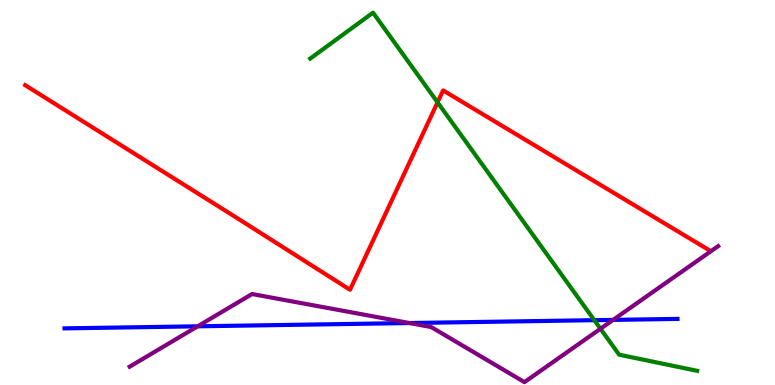[{'lines': ['blue', 'red'], 'intersections': []}, {'lines': ['green', 'red'], 'intersections': [{'x': 5.65, 'y': 7.34}]}, {'lines': ['purple', 'red'], 'intersections': []}, {'lines': ['blue', 'green'], 'intersections': [{'x': 7.67, 'y': 1.68}]}, {'lines': ['blue', 'purple'], 'intersections': [{'x': 2.55, 'y': 1.52}, {'x': 5.28, 'y': 1.61}, {'x': 7.91, 'y': 1.69}]}, {'lines': ['green', 'purple'], 'intersections': [{'x': 7.75, 'y': 1.46}]}]